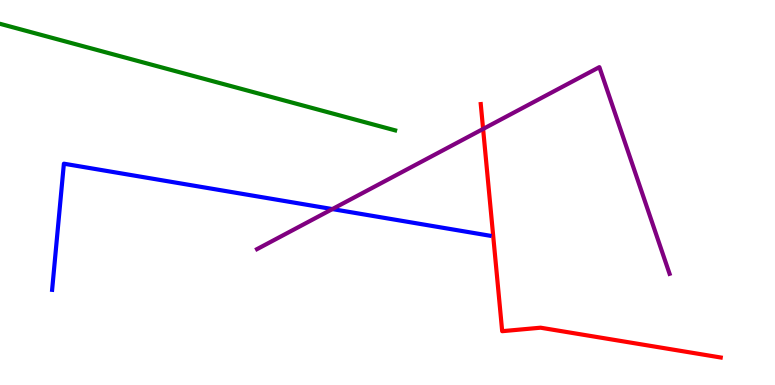[{'lines': ['blue', 'red'], 'intersections': []}, {'lines': ['green', 'red'], 'intersections': []}, {'lines': ['purple', 'red'], 'intersections': [{'x': 6.23, 'y': 6.65}]}, {'lines': ['blue', 'green'], 'intersections': []}, {'lines': ['blue', 'purple'], 'intersections': [{'x': 4.29, 'y': 4.57}]}, {'lines': ['green', 'purple'], 'intersections': []}]